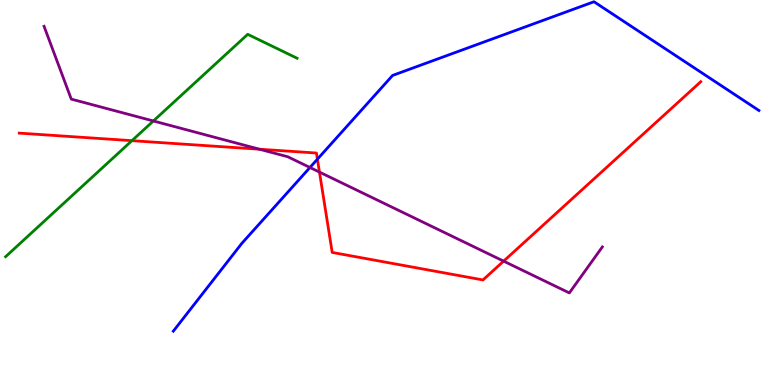[{'lines': ['blue', 'red'], 'intersections': [{'x': 4.1, 'y': 5.87}]}, {'lines': ['green', 'red'], 'intersections': [{'x': 1.7, 'y': 6.35}]}, {'lines': ['purple', 'red'], 'intersections': [{'x': 3.35, 'y': 6.12}, {'x': 4.12, 'y': 5.53}, {'x': 6.5, 'y': 3.22}]}, {'lines': ['blue', 'green'], 'intersections': []}, {'lines': ['blue', 'purple'], 'intersections': [{'x': 4.0, 'y': 5.65}]}, {'lines': ['green', 'purple'], 'intersections': [{'x': 1.98, 'y': 6.86}]}]